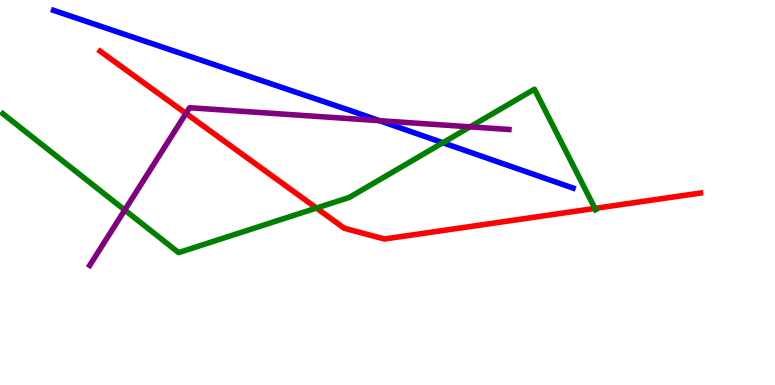[{'lines': ['blue', 'red'], 'intersections': []}, {'lines': ['green', 'red'], 'intersections': [{'x': 4.08, 'y': 4.6}, {'x': 7.68, 'y': 4.59}]}, {'lines': ['purple', 'red'], 'intersections': [{'x': 2.4, 'y': 7.05}]}, {'lines': ['blue', 'green'], 'intersections': [{'x': 5.71, 'y': 6.29}]}, {'lines': ['blue', 'purple'], 'intersections': [{'x': 4.9, 'y': 6.87}]}, {'lines': ['green', 'purple'], 'intersections': [{'x': 1.61, 'y': 4.54}, {'x': 6.07, 'y': 6.71}]}]